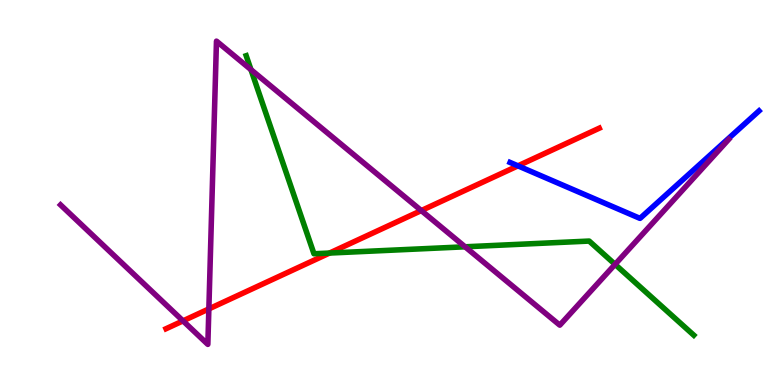[{'lines': ['blue', 'red'], 'intersections': [{'x': 6.68, 'y': 5.69}]}, {'lines': ['green', 'red'], 'intersections': [{'x': 4.25, 'y': 3.43}]}, {'lines': ['purple', 'red'], 'intersections': [{'x': 2.36, 'y': 1.67}, {'x': 2.69, 'y': 1.98}, {'x': 5.44, 'y': 4.53}]}, {'lines': ['blue', 'green'], 'intersections': []}, {'lines': ['blue', 'purple'], 'intersections': []}, {'lines': ['green', 'purple'], 'intersections': [{'x': 3.24, 'y': 8.19}, {'x': 6.0, 'y': 3.59}, {'x': 7.94, 'y': 3.13}]}]